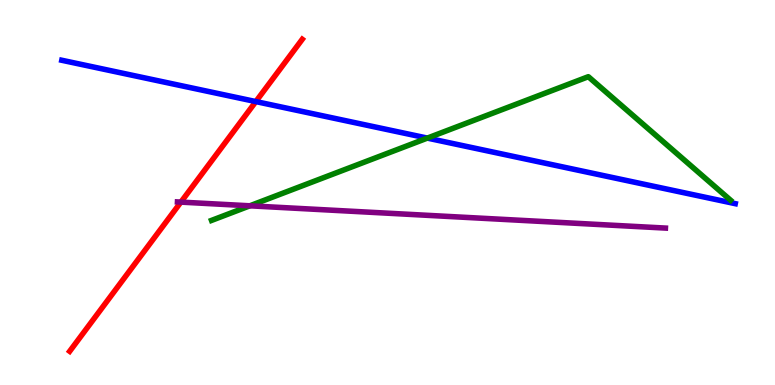[{'lines': ['blue', 'red'], 'intersections': [{'x': 3.3, 'y': 7.36}]}, {'lines': ['green', 'red'], 'intersections': []}, {'lines': ['purple', 'red'], 'intersections': [{'x': 2.33, 'y': 4.75}]}, {'lines': ['blue', 'green'], 'intersections': [{'x': 5.51, 'y': 6.41}]}, {'lines': ['blue', 'purple'], 'intersections': []}, {'lines': ['green', 'purple'], 'intersections': [{'x': 3.22, 'y': 4.65}]}]